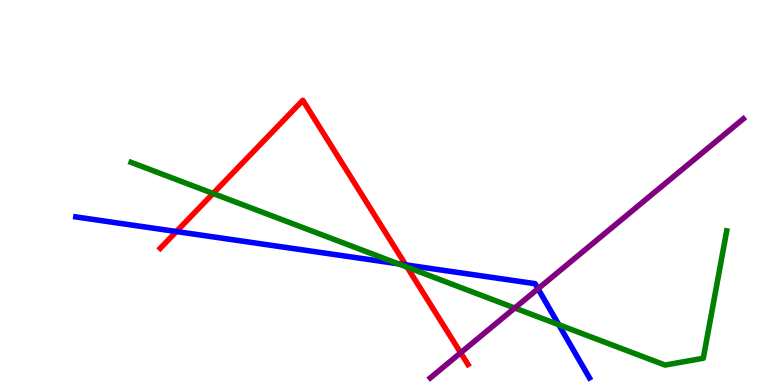[{'lines': ['blue', 'red'], 'intersections': [{'x': 2.28, 'y': 3.99}, {'x': 5.23, 'y': 3.12}]}, {'lines': ['green', 'red'], 'intersections': [{'x': 2.75, 'y': 4.97}, {'x': 5.25, 'y': 3.06}]}, {'lines': ['purple', 'red'], 'intersections': [{'x': 5.94, 'y': 0.837}]}, {'lines': ['blue', 'green'], 'intersections': [{'x': 5.14, 'y': 3.15}, {'x': 7.21, 'y': 1.57}]}, {'lines': ['blue', 'purple'], 'intersections': [{'x': 6.94, 'y': 2.5}]}, {'lines': ['green', 'purple'], 'intersections': [{'x': 6.64, 'y': 2.0}]}]